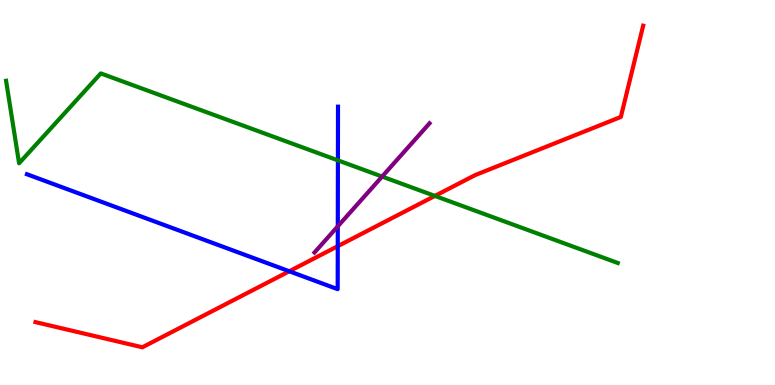[{'lines': ['blue', 'red'], 'intersections': [{'x': 3.73, 'y': 2.95}, {'x': 4.36, 'y': 3.61}]}, {'lines': ['green', 'red'], 'intersections': [{'x': 5.61, 'y': 4.91}]}, {'lines': ['purple', 'red'], 'intersections': []}, {'lines': ['blue', 'green'], 'intersections': [{'x': 4.36, 'y': 5.83}]}, {'lines': ['blue', 'purple'], 'intersections': [{'x': 4.36, 'y': 4.12}]}, {'lines': ['green', 'purple'], 'intersections': [{'x': 4.93, 'y': 5.41}]}]